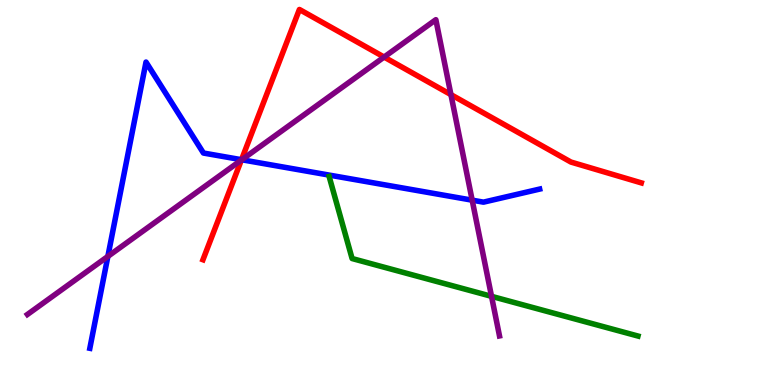[{'lines': ['blue', 'red'], 'intersections': [{'x': 3.12, 'y': 5.85}]}, {'lines': ['green', 'red'], 'intersections': []}, {'lines': ['purple', 'red'], 'intersections': [{'x': 3.11, 'y': 5.84}, {'x': 4.96, 'y': 8.52}, {'x': 5.82, 'y': 7.54}]}, {'lines': ['blue', 'green'], 'intersections': []}, {'lines': ['blue', 'purple'], 'intersections': [{'x': 1.39, 'y': 3.34}, {'x': 3.12, 'y': 5.85}, {'x': 6.09, 'y': 4.8}]}, {'lines': ['green', 'purple'], 'intersections': [{'x': 6.34, 'y': 2.3}]}]